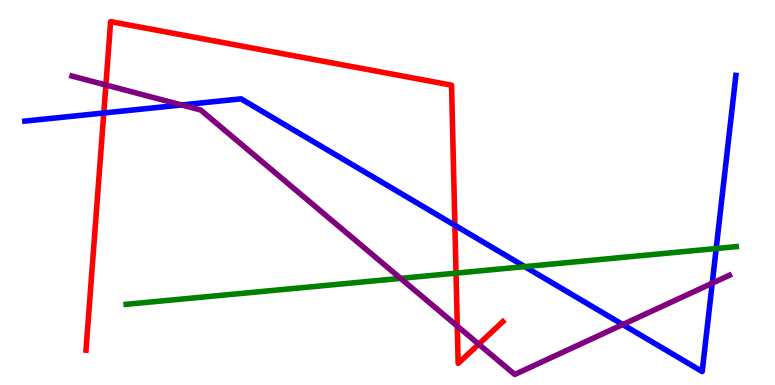[{'lines': ['blue', 'red'], 'intersections': [{'x': 1.34, 'y': 7.07}, {'x': 5.87, 'y': 4.15}]}, {'lines': ['green', 'red'], 'intersections': [{'x': 5.88, 'y': 2.91}]}, {'lines': ['purple', 'red'], 'intersections': [{'x': 1.37, 'y': 7.79}, {'x': 5.9, 'y': 1.53}, {'x': 6.18, 'y': 1.06}]}, {'lines': ['blue', 'green'], 'intersections': [{'x': 6.77, 'y': 3.07}, {'x': 9.24, 'y': 3.54}]}, {'lines': ['blue', 'purple'], 'intersections': [{'x': 2.34, 'y': 7.27}, {'x': 8.04, 'y': 1.57}, {'x': 9.19, 'y': 2.64}]}, {'lines': ['green', 'purple'], 'intersections': [{'x': 5.17, 'y': 2.77}]}]